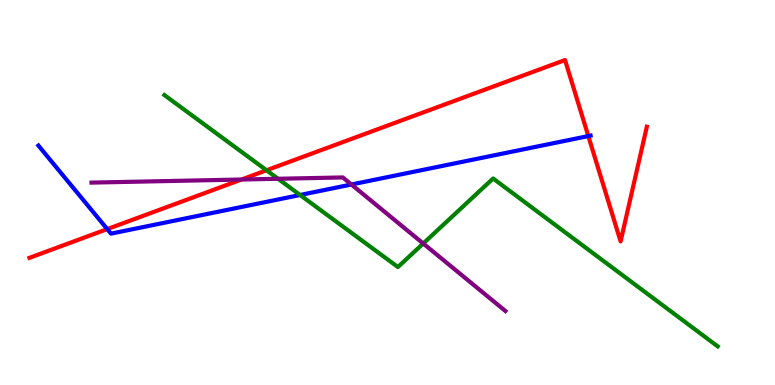[{'lines': ['blue', 'red'], 'intersections': [{'x': 1.38, 'y': 4.05}, {'x': 7.59, 'y': 6.47}]}, {'lines': ['green', 'red'], 'intersections': [{'x': 3.44, 'y': 5.58}]}, {'lines': ['purple', 'red'], 'intersections': [{'x': 3.12, 'y': 5.34}]}, {'lines': ['blue', 'green'], 'intersections': [{'x': 3.87, 'y': 4.94}]}, {'lines': ['blue', 'purple'], 'intersections': [{'x': 4.53, 'y': 5.21}]}, {'lines': ['green', 'purple'], 'intersections': [{'x': 3.59, 'y': 5.36}, {'x': 5.46, 'y': 3.68}]}]